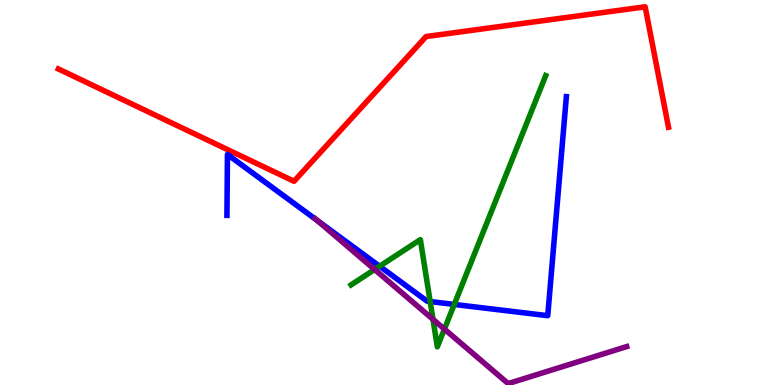[{'lines': ['blue', 'red'], 'intersections': []}, {'lines': ['green', 'red'], 'intersections': []}, {'lines': ['purple', 'red'], 'intersections': []}, {'lines': ['blue', 'green'], 'intersections': [{'x': 4.9, 'y': 3.08}, {'x': 5.55, 'y': 2.17}, {'x': 5.86, 'y': 2.09}]}, {'lines': ['blue', 'purple'], 'intersections': [{'x': 4.09, 'y': 4.28}]}, {'lines': ['green', 'purple'], 'intersections': [{'x': 4.83, 'y': 3.0}, {'x': 5.59, 'y': 1.71}, {'x': 5.73, 'y': 1.45}]}]